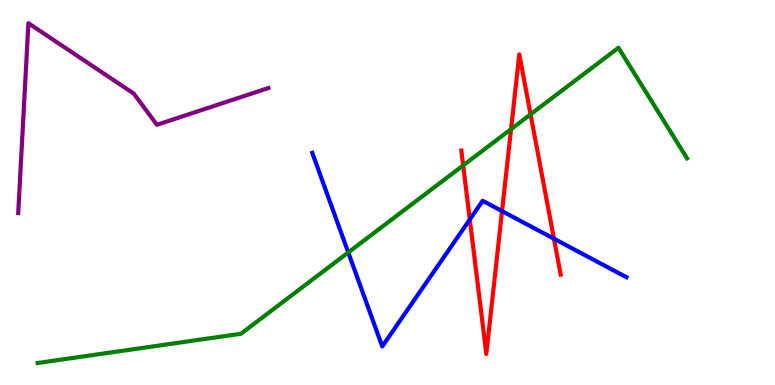[{'lines': ['blue', 'red'], 'intersections': [{'x': 6.06, 'y': 4.3}, {'x': 6.48, 'y': 4.52}, {'x': 7.15, 'y': 3.8}]}, {'lines': ['green', 'red'], 'intersections': [{'x': 5.98, 'y': 5.7}, {'x': 6.59, 'y': 6.65}, {'x': 6.85, 'y': 7.03}]}, {'lines': ['purple', 'red'], 'intersections': []}, {'lines': ['blue', 'green'], 'intersections': [{'x': 4.49, 'y': 3.44}]}, {'lines': ['blue', 'purple'], 'intersections': []}, {'lines': ['green', 'purple'], 'intersections': []}]